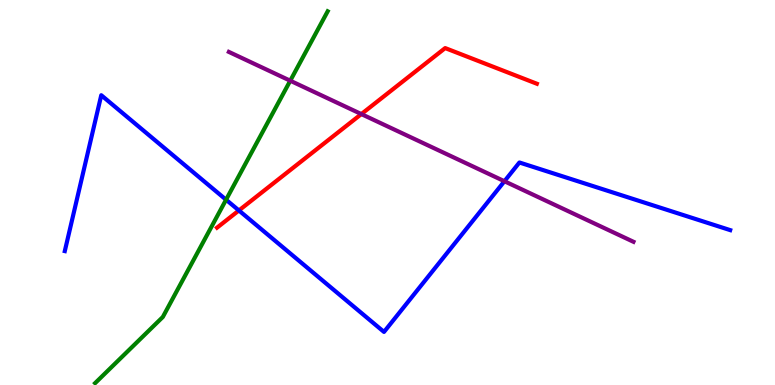[{'lines': ['blue', 'red'], 'intersections': [{'x': 3.08, 'y': 4.53}]}, {'lines': ['green', 'red'], 'intersections': []}, {'lines': ['purple', 'red'], 'intersections': [{'x': 4.66, 'y': 7.04}]}, {'lines': ['blue', 'green'], 'intersections': [{'x': 2.92, 'y': 4.81}]}, {'lines': ['blue', 'purple'], 'intersections': [{'x': 6.51, 'y': 5.29}]}, {'lines': ['green', 'purple'], 'intersections': [{'x': 3.75, 'y': 7.9}]}]